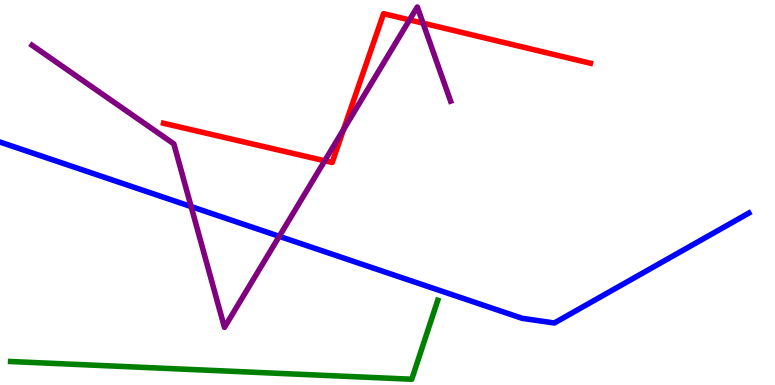[{'lines': ['blue', 'red'], 'intersections': []}, {'lines': ['green', 'red'], 'intersections': []}, {'lines': ['purple', 'red'], 'intersections': [{'x': 4.19, 'y': 5.82}, {'x': 4.43, 'y': 6.64}, {'x': 5.28, 'y': 9.48}, {'x': 5.46, 'y': 9.4}]}, {'lines': ['blue', 'green'], 'intersections': []}, {'lines': ['blue', 'purple'], 'intersections': [{'x': 2.47, 'y': 4.63}, {'x': 3.6, 'y': 3.86}]}, {'lines': ['green', 'purple'], 'intersections': []}]